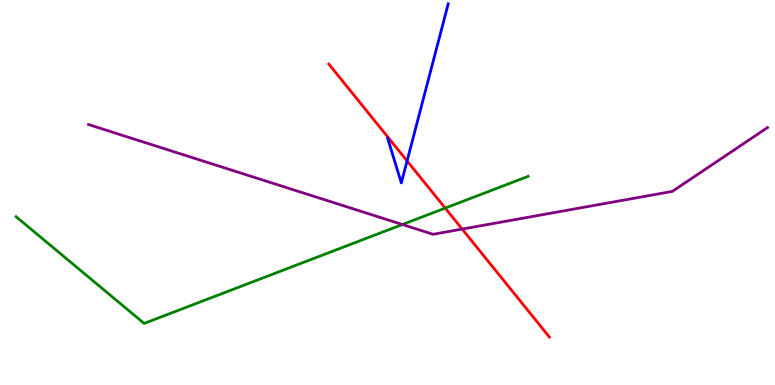[{'lines': ['blue', 'red'], 'intersections': [{'x': 5.25, 'y': 5.82}]}, {'lines': ['green', 'red'], 'intersections': [{'x': 5.74, 'y': 4.59}]}, {'lines': ['purple', 'red'], 'intersections': [{'x': 5.96, 'y': 4.05}]}, {'lines': ['blue', 'green'], 'intersections': []}, {'lines': ['blue', 'purple'], 'intersections': []}, {'lines': ['green', 'purple'], 'intersections': [{'x': 5.19, 'y': 4.17}]}]